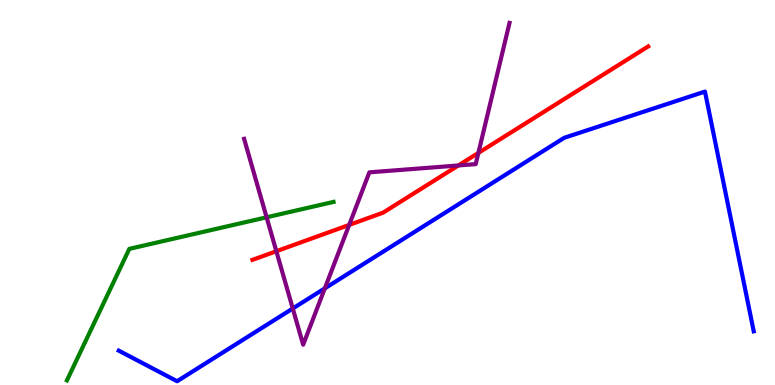[{'lines': ['blue', 'red'], 'intersections': []}, {'lines': ['green', 'red'], 'intersections': []}, {'lines': ['purple', 'red'], 'intersections': [{'x': 3.57, 'y': 3.47}, {'x': 4.51, 'y': 4.16}, {'x': 5.91, 'y': 5.7}, {'x': 6.17, 'y': 6.03}]}, {'lines': ['blue', 'green'], 'intersections': []}, {'lines': ['blue', 'purple'], 'intersections': [{'x': 3.78, 'y': 1.99}, {'x': 4.19, 'y': 2.51}]}, {'lines': ['green', 'purple'], 'intersections': [{'x': 3.44, 'y': 4.36}]}]